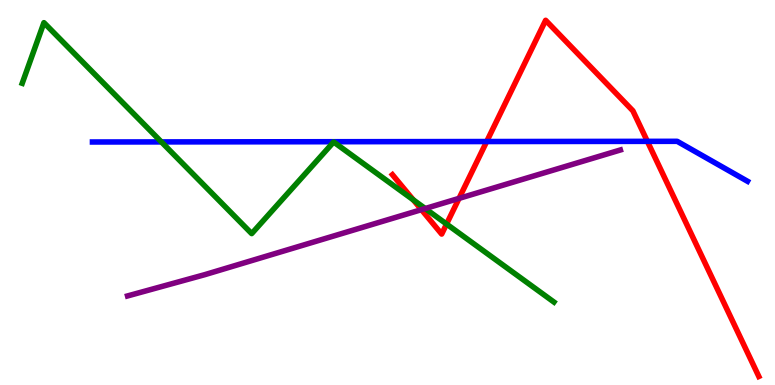[{'lines': ['blue', 'red'], 'intersections': [{'x': 6.28, 'y': 6.32}, {'x': 8.35, 'y': 6.33}]}, {'lines': ['green', 'red'], 'intersections': [{'x': 5.33, 'y': 4.81}, {'x': 5.76, 'y': 4.18}]}, {'lines': ['purple', 'red'], 'intersections': [{'x': 5.44, 'y': 4.55}, {'x': 5.92, 'y': 4.85}]}, {'lines': ['blue', 'green'], 'intersections': [{'x': 2.08, 'y': 6.31}]}, {'lines': ['blue', 'purple'], 'intersections': []}, {'lines': ['green', 'purple'], 'intersections': [{'x': 5.49, 'y': 4.58}]}]